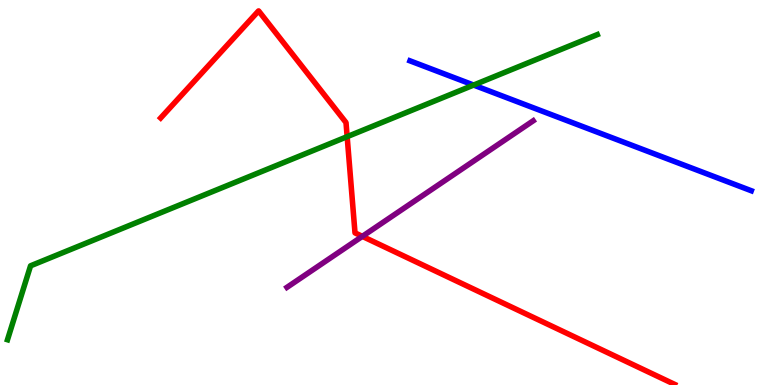[{'lines': ['blue', 'red'], 'intersections': []}, {'lines': ['green', 'red'], 'intersections': [{'x': 4.48, 'y': 6.45}]}, {'lines': ['purple', 'red'], 'intersections': [{'x': 4.68, 'y': 3.86}]}, {'lines': ['blue', 'green'], 'intersections': [{'x': 6.11, 'y': 7.79}]}, {'lines': ['blue', 'purple'], 'intersections': []}, {'lines': ['green', 'purple'], 'intersections': []}]